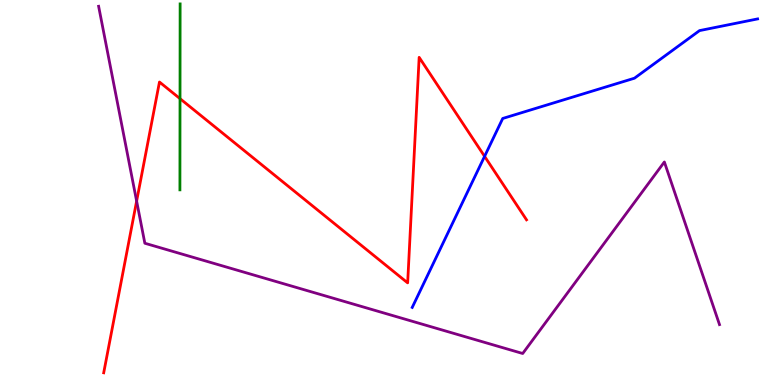[{'lines': ['blue', 'red'], 'intersections': [{'x': 6.25, 'y': 5.94}]}, {'lines': ['green', 'red'], 'intersections': [{'x': 2.32, 'y': 7.44}]}, {'lines': ['purple', 'red'], 'intersections': [{'x': 1.76, 'y': 4.78}]}, {'lines': ['blue', 'green'], 'intersections': []}, {'lines': ['blue', 'purple'], 'intersections': []}, {'lines': ['green', 'purple'], 'intersections': []}]